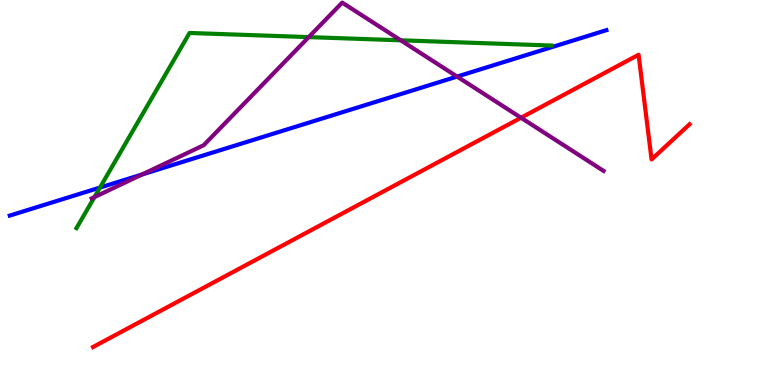[{'lines': ['blue', 'red'], 'intersections': []}, {'lines': ['green', 'red'], 'intersections': []}, {'lines': ['purple', 'red'], 'intersections': [{'x': 6.72, 'y': 6.94}]}, {'lines': ['blue', 'green'], 'intersections': [{'x': 1.29, 'y': 5.13}]}, {'lines': ['blue', 'purple'], 'intersections': [{'x': 1.83, 'y': 5.47}, {'x': 5.9, 'y': 8.01}]}, {'lines': ['green', 'purple'], 'intersections': [{'x': 1.22, 'y': 4.88}, {'x': 3.98, 'y': 9.04}, {'x': 5.17, 'y': 8.95}]}]